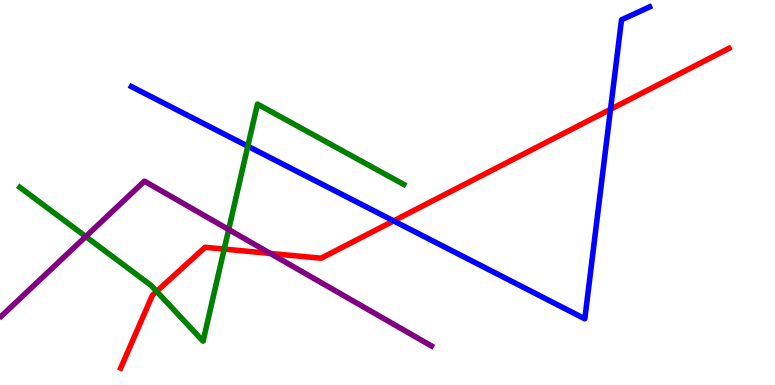[{'lines': ['blue', 'red'], 'intersections': [{'x': 5.08, 'y': 4.26}, {'x': 7.88, 'y': 7.16}]}, {'lines': ['green', 'red'], 'intersections': [{'x': 2.02, 'y': 2.43}, {'x': 2.89, 'y': 3.53}]}, {'lines': ['purple', 'red'], 'intersections': [{'x': 3.49, 'y': 3.42}]}, {'lines': ['blue', 'green'], 'intersections': [{'x': 3.2, 'y': 6.2}]}, {'lines': ['blue', 'purple'], 'intersections': []}, {'lines': ['green', 'purple'], 'intersections': [{'x': 1.11, 'y': 3.86}, {'x': 2.95, 'y': 4.04}]}]